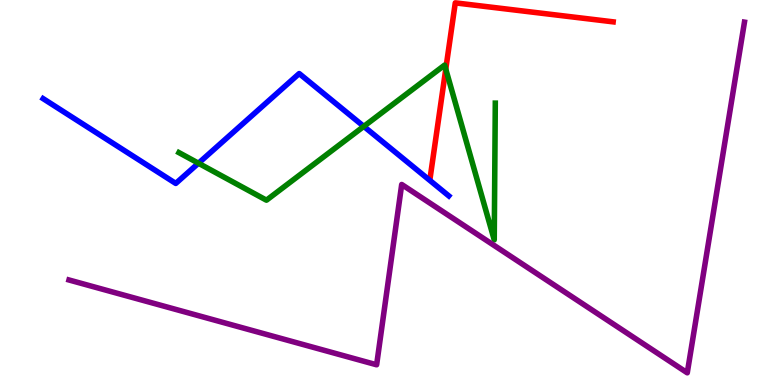[{'lines': ['blue', 'red'], 'intersections': []}, {'lines': ['green', 'red'], 'intersections': [{'x': 5.75, 'y': 8.21}]}, {'lines': ['purple', 'red'], 'intersections': []}, {'lines': ['blue', 'green'], 'intersections': [{'x': 2.56, 'y': 5.76}, {'x': 4.69, 'y': 6.72}]}, {'lines': ['blue', 'purple'], 'intersections': []}, {'lines': ['green', 'purple'], 'intersections': []}]